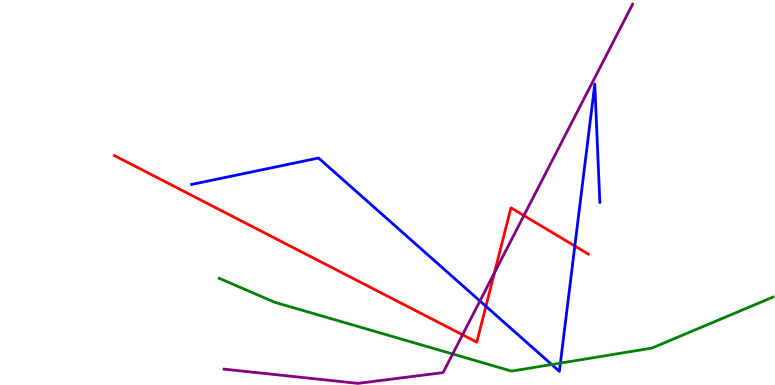[{'lines': ['blue', 'red'], 'intersections': [{'x': 6.27, 'y': 2.04}, {'x': 7.42, 'y': 3.61}]}, {'lines': ['green', 'red'], 'intersections': []}, {'lines': ['purple', 'red'], 'intersections': [{'x': 5.97, 'y': 1.3}, {'x': 6.38, 'y': 2.91}, {'x': 6.76, 'y': 4.4}]}, {'lines': ['blue', 'green'], 'intersections': [{'x': 7.12, 'y': 0.532}, {'x': 7.23, 'y': 0.569}]}, {'lines': ['blue', 'purple'], 'intersections': [{'x': 6.19, 'y': 2.18}]}, {'lines': ['green', 'purple'], 'intersections': [{'x': 5.84, 'y': 0.805}]}]